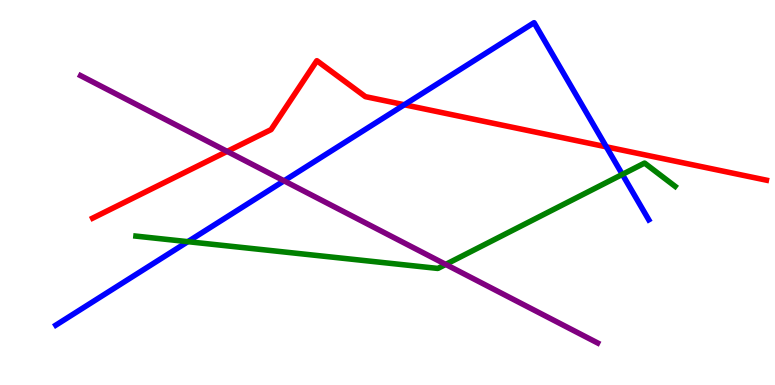[{'lines': ['blue', 'red'], 'intersections': [{'x': 5.22, 'y': 7.28}, {'x': 7.82, 'y': 6.19}]}, {'lines': ['green', 'red'], 'intersections': []}, {'lines': ['purple', 'red'], 'intersections': [{'x': 2.93, 'y': 6.07}]}, {'lines': ['blue', 'green'], 'intersections': [{'x': 2.42, 'y': 3.72}, {'x': 8.03, 'y': 5.47}]}, {'lines': ['blue', 'purple'], 'intersections': [{'x': 3.67, 'y': 5.3}]}, {'lines': ['green', 'purple'], 'intersections': [{'x': 5.75, 'y': 3.13}]}]